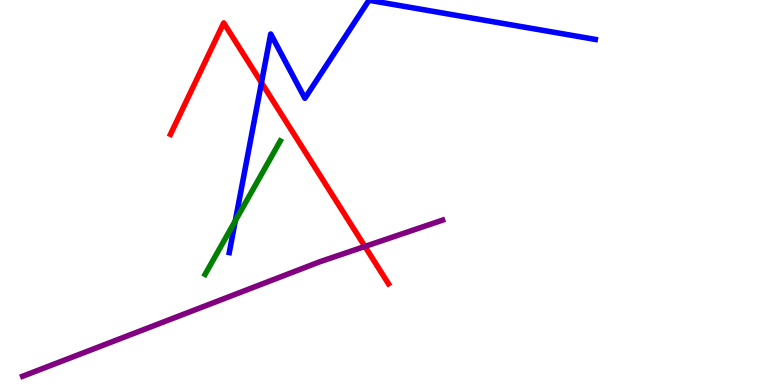[{'lines': ['blue', 'red'], 'intersections': [{'x': 3.37, 'y': 7.85}]}, {'lines': ['green', 'red'], 'intersections': []}, {'lines': ['purple', 'red'], 'intersections': [{'x': 4.71, 'y': 3.6}]}, {'lines': ['blue', 'green'], 'intersections': [{'x': 3.04, 'y': 4.27}]}, {'lines': ['blue', 'purple'], 'intersections': []}, {'lines': ['green', 'purple'], 'intersections': []}]